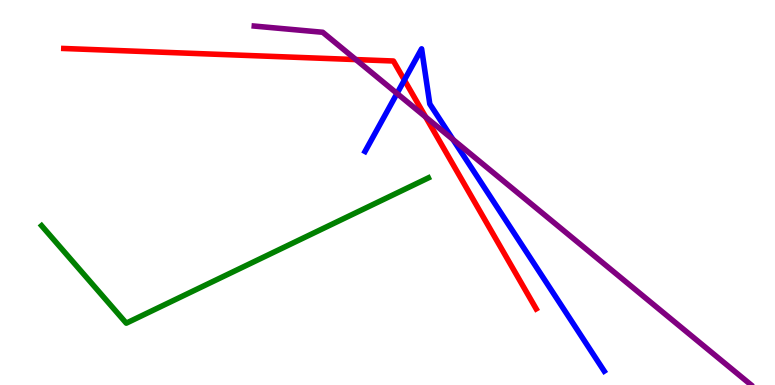[{'lines': ['blue', 'red'], 'intersections': [{'x': 5.22, 'y': 7.92}]}, {'lines': ['green', 'red'], 'intersections': []}, {'lines': ['purple', 'red'], 'intersections': [{'x': 4.59, 'y': 8.45}, {'x': 5.49, 'y': 6.96}]}, {'lines': ['blue', 'green'], 'intersections': []}, {'lines': ['blue', 'purple'], 'intersections': [{'x': 5.12, 'y': 7.57}, {'x': 5.85, 'y': 6.38}]}, {'lines': ['green', 'purple'], 'intersections': []}]